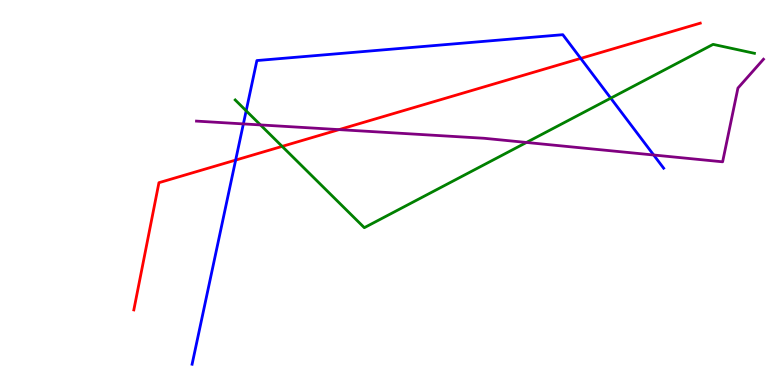[{'lines': ['blue', 'red'], 'intersections': [{'x': 3.04, 'y': 5.84}, {'x': 7.49, 'y': 8.48}]}, {'lines': ['green', 'red'], 'intersections': [{'x': 3.64, 'y': 6.2}]}, {'lines': ['purple', 'red'], 'intersections': [{'x': 4.37, 'y': 6.63}]}, {'lines': ['blue', 'green'], 'intersections': [{'x': 3.18, 'y': 7.12}, {'x': 7.88, 'y': 7.45}]}, {'lines': ['blue', 'purple'], 'intersections': [{'x': 3.14, 'y': 6.78}, {'x': 8.43, 'y': 5.97}]}, {'lines': ['green', 'purple'], 'intersections': [{'x': 3.36, 'y': 6.76}, {'x': 6.79, 'y': 6.3}]}]